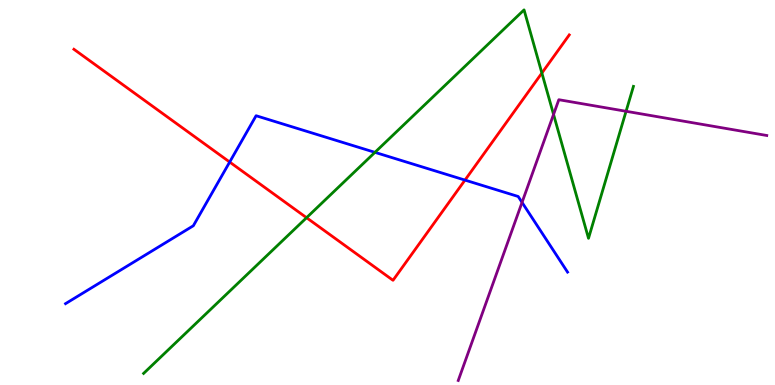[{'lines': ['blue', 'red'], 'intersections': [{'x': 2.96, 'y': 5.79}, {'x': 6.0, 'y': 5.32}]}, {'lines': ['green', 'red'], 'intersections': [{'x': 3.96, 'y': 4.35}, {'x': 6.99, 'y': 8.1}]}, {'lines': ['purple', 'red'], 'intersections': []}, {'lines': ['blue', 'green'], 'intersections': [{'x': 4.84, 'y': 6.04}]}, {'lines': ['blue', 'purple'], 'intersections': [{'x': 6.74, 'y': 4.74}]}, {'lines': ['green', 'purple'], 'intersections': [{'x': 7.14, 'y': 7.03}, {'x': 8.08, 'y': 7.11}]}]